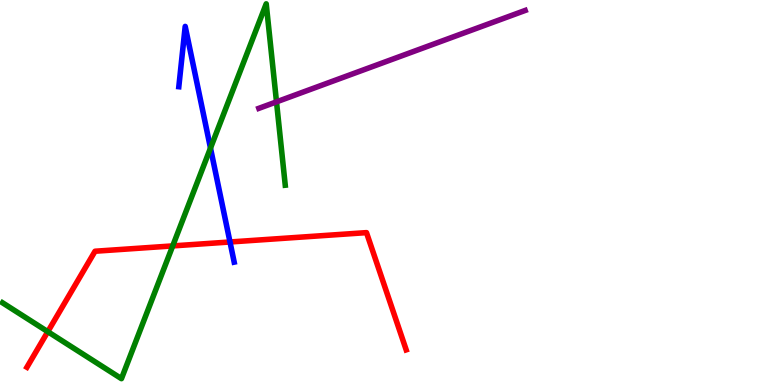[{'lines': ['blue', 'red'], 'intersections': [{'x': 2.97, 'y': 3.71}]}, {'lines': ['green', 'red'], 'intersections': [{'x': 0.617, 'y': 1.39}, {'x': 2.23, 'y': 3.61}]}, {'lines': ['purple', 'red'], 'intersections': []}, {'lines': ['blue', 'green'], 'intersections': [{'x': 2.72, 'y': 6.15}]}, {'lines': ['blue', 'purple'], 'intersections': []}, {'lines': ['green', 'purple'], 'intersections': [{'x': 3.57, 'y': 7.35}]}]